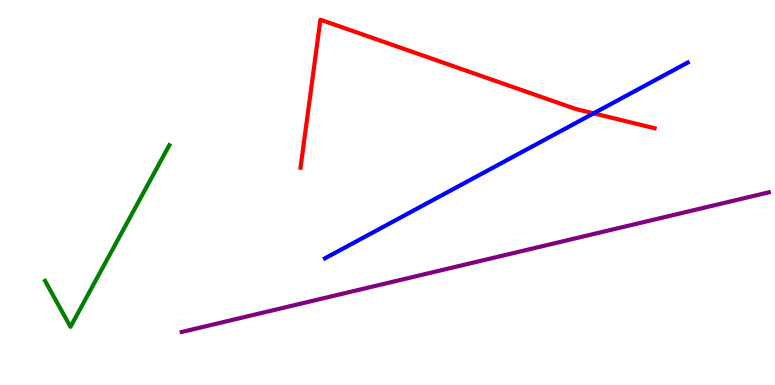[{'lines': ['blue', 'red'], 'intersections': [{'x': 7.66, 'y': 7.06}]}, {'lines': ['green', 'red'], 'intersections': []}, {'lines': ['purple', 'red'], 'intersections': []}, {'lines': ['blue', 'green'], 'intersections': []}, {'lines': ['blue', 'purple'], 'intersections': []}, {'lines': ['green', 'purple'], 'intersections': []}]